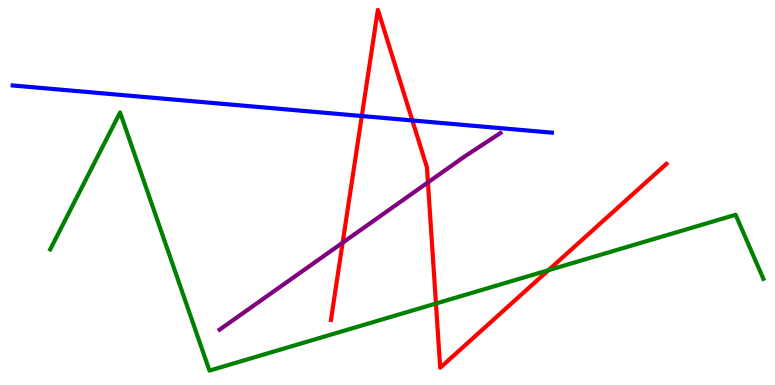[{'lines': ['blue', 'red'], 'intersections': [{'x': 4.67, 'y': 6.99}, {'x': 5.32, 'y': 6.87}]}, {'lines': ['green', 'red'], 'intersections': [{'x': 5.63, 'y': 2.12}, {'x': 7.08, 'y': 2.98}]}, {'lines': ['purple', 'red'], 'intersections': [{'x': 4.42, 'y': 3.7}, {'x': 5.52, 'y': 5.26}]}, {'lines': ['blue', 'green'], 'intersections': []}, {'lines': ['blue', 'purple'], 'intersections': []}, {'lines': ['green', 'purple'], 'intersections': []}]